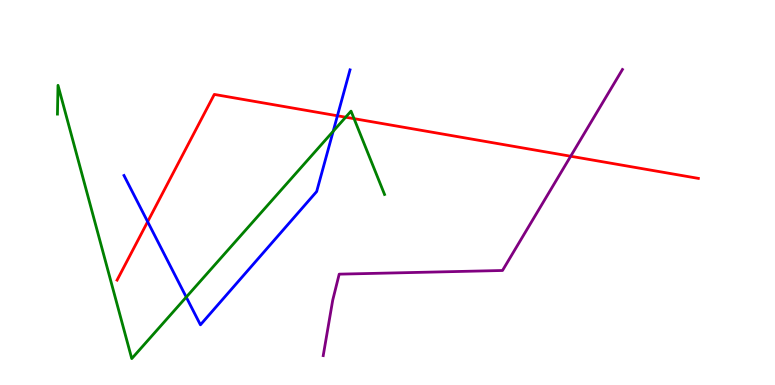[{'lines': ['blue', 'red'], 'intersections': [{'x': 1.91, 'y': 4.24}, {'x': 4.35, 'y': 6.99}]}, {'lines': ['green', 'red'], 'intersections': [{'x': 4.46, 'y': 6.96}, {'x': 4.57, 'y': 6.92}]}, {'lines': ['purple', 'red'], 'intersections': [{'x': 7.36, 'y': 5.94}]}, {'lines': ['blue', 'green'], 'intersections': [{'x': 2.4, 'y': 2.28}, {'x': 4.3, 'y': 6.59}]}, {'lines': ['blue', 'purple'], 'intersections': []}, {'lines': ['green', 'purple'], 'intersections': []}]